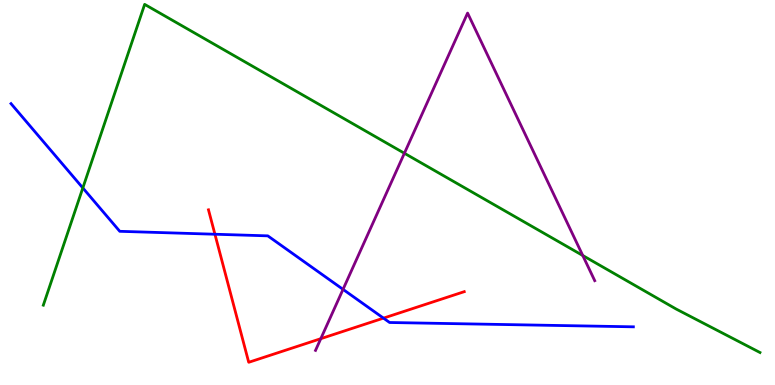[{'lines': ['blue', 'red'], 'intersections': [{'x': 2.77, 'y': 3.92}, {'x': 4.95, 'y': 1.74}]}, {'lines': ['green', 'red'], 'intersections': []}, {'lines': ['purple', 'red'], 'intersections': [{'x': 4.14, 'y': 1.2}]}, {'lines': ['blue', 'green'], 'intersections': [{'x': 1.07, 'y': 5.12}]}, {'lines': ['blue', 'purple'], 'intersections': [{'x': 4.43, 'y': 2.48}]}, {'lines': ['green', 'purple'], 'intersections': [{'x': 5.22, 'y': 6.02}, {'x': 7.52, 'y': 3.36}]}]